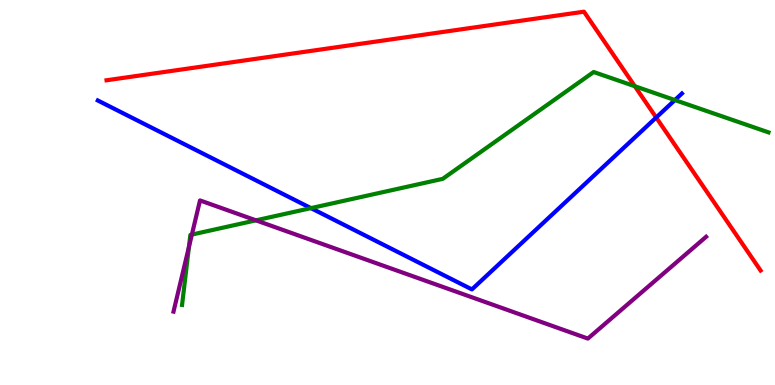[{'lines': ['blue', 'red'], 'intersections': [{'x': 8.47, 'y': 6.95}]}, {'lines': ['green', 'red'], 'intersections': [{'x': 8.19, 'y': 7.76}]}, {'lines': ['purple', 'red'], 'intersections': []}, {'lines': ['blue', 'green'], 'intersections': [{'x': 4.01, 'y': 4.59}, {'x': 8.71, 'y': 7.4}]}, {'lines': ['blue', 'purple'], 'intersections': []}, {'lines': ['green', 'purple'], 'intersections': [{'x': 2.44, 'y': 3.59}, {'x': 2.48, 'y': 3.91}, {'x': 3.3, 'y': 4.28}]}]